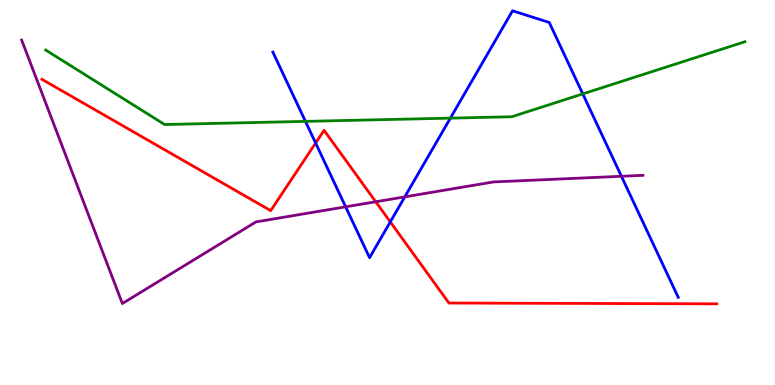[{'lines': ['blue', 'red'], 'intersections': [{'x': 4.07, 'y': 6.28}, {'x': 5.04, 'y': 4.24}]}, {'lines': ['green', 'red'], 'intersections': []}, {'lines': ['purple', 'red'], 'intersections': [{'x': 4.85, 'y': 4.76}]}, {'lines': ['blue', 'green'], 'intersections': [{'x': 3.94, 'y': 6.85}, {'x': 5.81, 'y': 6.93}, {'x': 7.52, 'y': 7.56}]}, {'lines': ['blue', 'purple'], 'intersections': [{'x': 4.46, 'y': 4.63}, {'x': 5.22, 'y': 4.89}, {'x': 8.02, 'y': 5.42}]}, {'lines': ['green', 'purple'], 'intersections': []}]